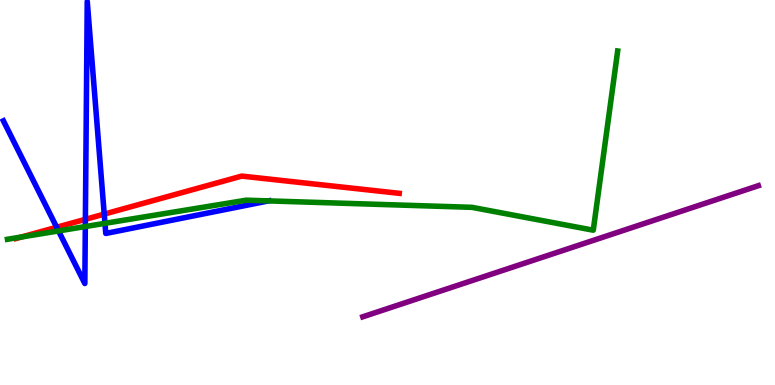[{'lines': ['blue', 'red'], 'intersections': [{'x': 0.731, 'y': 4.1}, {'x': 1.1, 'y': 4.3}, {'x': 1.34, 'y': 4.44}]}, {'lines': ['green', 'red'], 'intersections': [{'x': 0.277, 'y': 3.84}]}, {'lines': ['purple', 'red'], 'intersections': []}, {'lines': ['blue', 'green'], 'intersections': [{'x': 0.755, 'y': 4.0}, {'x': 1.1, 'y': 4.12}, {'x': 1.35, 'y': 4.2}, {'x': 3.46, 'y': 4.78}]}, {'lines': ['blue', 'purple'], 'intersections': []}, {'lines': ['green', 'purple'], 'intersections': []}]